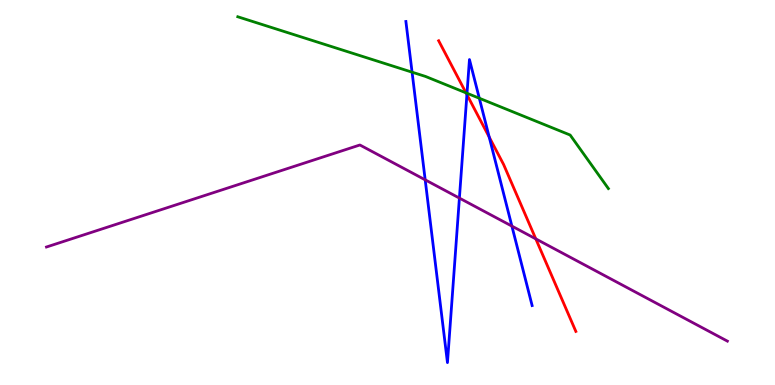[{'lines': ['blue', 'red'], 'intersections': [{'x': 6.02, 'y': 7.54}, {'x': 6.31, 'y': 6.44}]}, {'lines': ['green', 'red'], 'intersections': [{'x': 6.01, 'y': 7.59}]}, {'lines': ['purple', 'red'], 'intersections': [{'x': 6.91, 'y': 3.8}]}, {'lines': ['blue', 'green'], 'intersections': [{'x': 5.32, 'y': 8.13}, {'x': 6.03, 'y': 7.58}, {'x': 6.18, 'y': 7.45}]}, {'lines': ['blue', 'purple'], 'intersections': [{'x': 5.49, 'y': 5.33}, {'x': 5.93, 'y': 4.85}, {'x': 6.61, 'y': 4.13}]}, {'lines': ['green', 'purple'], 'intersections': []}]